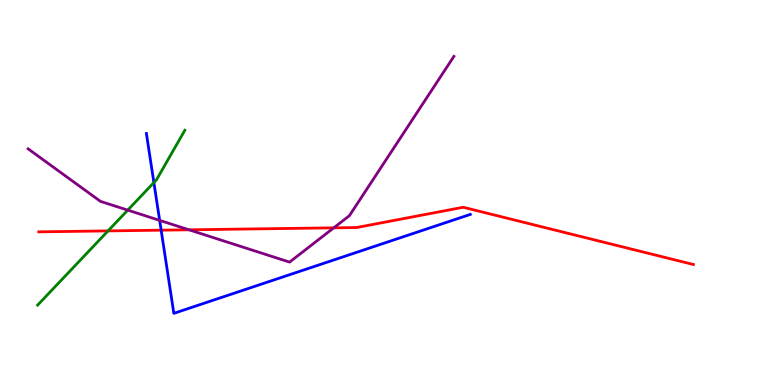[{'lines': ['blue', 'red'], 'intersections': [{'x': 2.08, 'y': 4.02}]}, {'lines': ['green', 'red'], 'intersections': [{'x': 1.39, 'y': 4.0}]}, {'lines': ['purple', 'red'], 'intersections': [{'x': 2.44, 'y': 4.03}, {'x': 4.31, 'y': 4.08}]}, {'lines': ['blue', 'green'], 'intersections': [{'x': 1.99, 'y': 5.26}]}, {'lines': ['blue', 'purple'], 'intersections': [{'x': 2.06, 'y': 4.28}]}, {'lines': ['green', 'purple'], 'intersections': [{'x': 1.65, 'y': 4.54}]}]